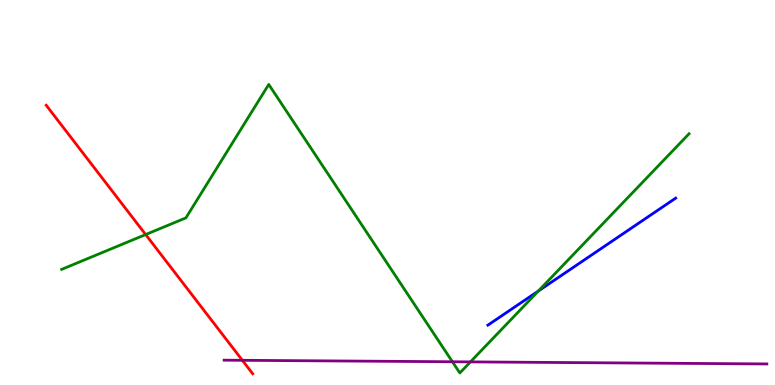[{'lines': ['blue', 'red'], 'intersections': []}, {'lines': ['green', 'red'], 'intersections': [{'x': 1.88, 'y': 3.91}]}, {'lines': ['purple', 'red'], 'intersections': [{'x': 3.13, 'y': 0.641}]}, {'lines': ['blue', 'green'], 'intersections': [{'x': 6.95, 'y': 2.44}]}, {'lines': ['blue', 'purple'], 'intersections': []}, {'lines': ['green', 'purple'], 'intersections': [{'x': 5.84, 'y': 0.604}, {'x': 6.07, 'y': 0.6}]}]